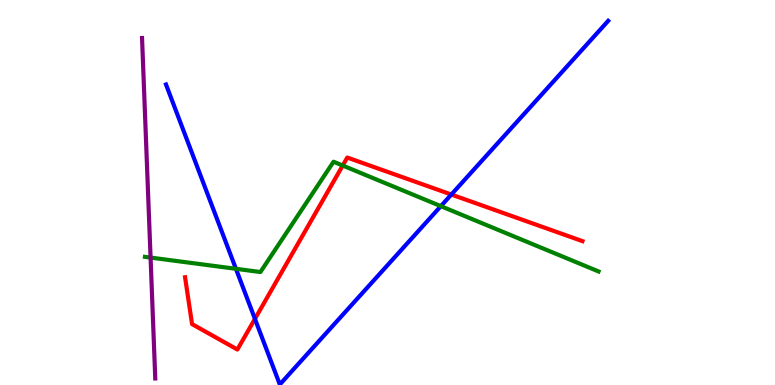[{'lines': ['blue', 'red'], 'intersections': [{'x': 3.29, 'y': 1.72}, {'x': 5.82, 'y': 4.95}]}, {'lines': ['green', 'red'], 'intersections': [{'x': 4.42, 'y': 5.7}]}, {'lines': ['purple', 'red'], 'intersections': []}, {'lines': ['blue', 'green'], 'intersections': [{'x': 3.04, 'y': 3.02}, {'x': 5.69, 'y': 4.65}]}, {'lines': ['blue', 'purple'], 'intersections': []}, {'lines': ['green', 'purple'], 'intersections': [{'x': 1.94, 'y': 3.31}]}]